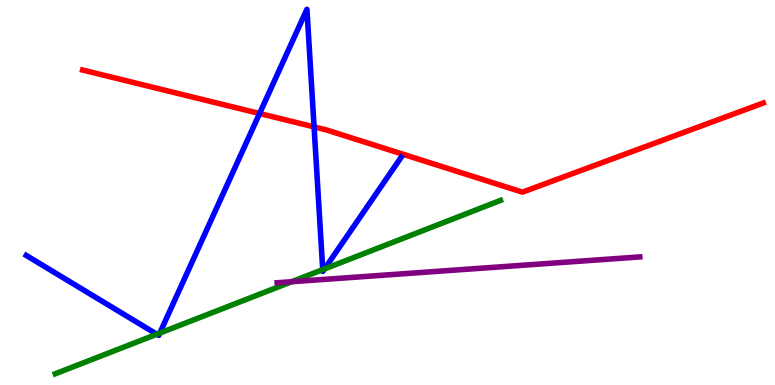[{'lines': ['blue', 'red'], 'intersections': [{'x': 3.35, 'y': 7.05}, {'x': 4.05, 'y': 6.7}]}, {'lines': ['green', 'red'], 'intersections': []}, {'lines': ['purple', 'red'], 'intersections': []}, {'lines': ['blue', 'green'], 'intersections': [{'x': 2.02, 'y': 1.32}, {'x': 2.06, 'y': 1.35}, {'x': 4.16, 'y': 3.0}, {'x': 4.19, 'y': 3.01}]}, {'lines': ['blue', 'purple'], 'intersections': []}, {'lines': ['green', 'purple'], 'intersections': [{'x': 3.76, 'y': 2.68}]}]